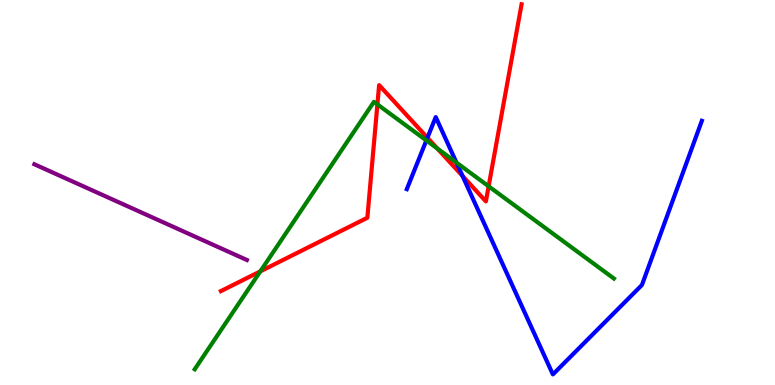[{'lines': ['blue', 'red'], 'intersections': [{'x': 5.52, 'y': 6.42}, {'x': 5.97, 'y': 5.43}]}, {'lines': ['green', 'red'], 'intersections': [{'x': 3.36, 'y': 2.95}, {'x': 4.87, 'y': 7.29}, {'x': 5.64, 'y': 6.14}, {'x': 6.3, 'y': 5.16}]}, {'lines': ['purple', 'red'], 'intersections': []}, {'lines': ['blue', 'green'], 'intersections': [{'x': 5.5, 'y': 6.35}, {'x': 5.89, 'y': 5.78}]}, {'lines': ['blue', 'purple'], 'intersections': []}, {'lines': ['green', 'purple'], 'intersections': []}]